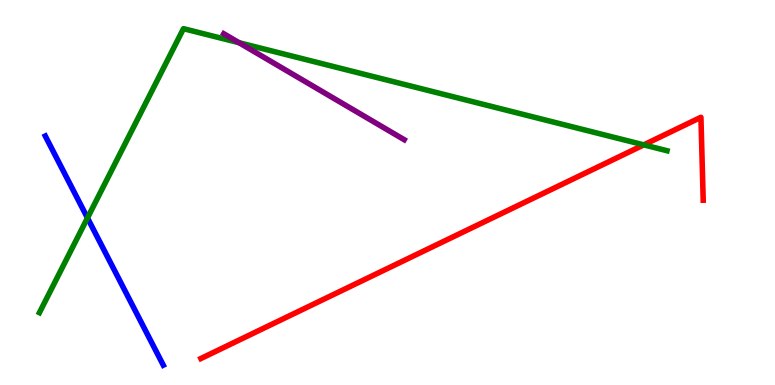[{'lines': ['blue', 'red'], 'intersections': []}, {'lines': ['green', 'red'], 'intersections': [{'x': 8.31, 'y': 6.24}]}, {'lines': ['purple', 'red'], 'intersections': []}, {'lines': ['blue', 'green'], 'intersections': [{'x': 1.13, 'y': 4.34}]}, {'lines': ['blue', 'purple'], 'intersections': []}, {'lines': ['green', 'purple'], 'intersections': [{'x': 3.08, 'y': 8.89}]}]